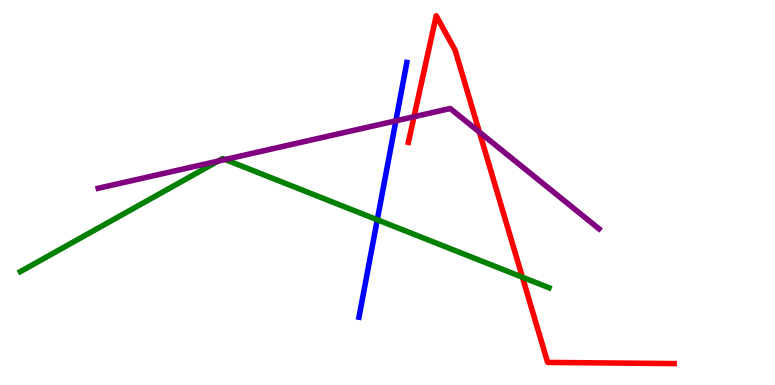[{'lines': ['blue', 'red'], 'intersections': []}, {'lines': ['green', 'red'], 'intersections': [{'x': 6.74, 'y': 2.8}]}, {'lines': ['purple', 'red'], 'intersections': [{'x': 5.34, 'y': 6.97}, {'x': 6.19, 'y': 6.57}]}, {'lines': ['blue', 'green'], 'intersections': [{'x': 4.87, 'y': 4.29}]}, {'lines': ['blue', 'purple'], 'intersections': [{'x': 5.11, 'y': 6.86}]}, {'lines': ['green', 'purple'], 'intersections': [{'x': 2.81, 'y': 5.82}, {'x': 2.9, 'y': 5.86}]}]